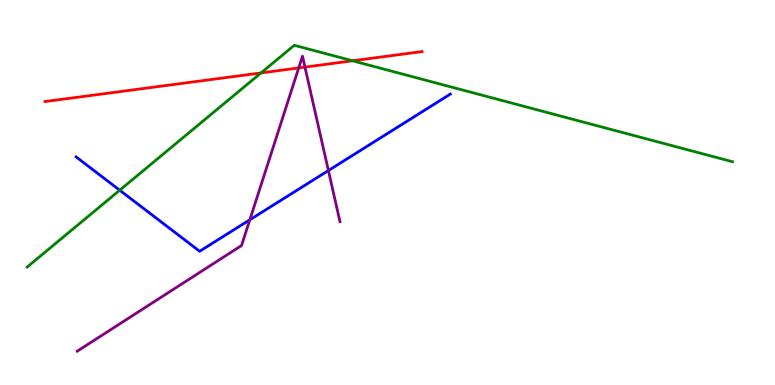[{'lines': ['blue', 'red'], 'intersections': []}, {'lines': ['green', 'red'], 'intersections': [{'x': 3.37, 'y': 8.11}, {'x': 4.55, 'y': 8.42}]}, {'lines': ['purple', 'red'], 'intersections': [{'x': 3.85, 'y': 8.24}, {'x': 3.93, 'y': 8.26}]}, {'lines': ['blue', 'green'], 'intersections': [{'x': 1.54, 'y': 5.06}]}, {'lines': ['blue', 'purple'], 'intersections': [{'x': 3.22, 'y': 4.29}, {'x': 4.24, 'y': 5.57}]}, {'lines': ['green', 'purple'], 'intersections': []}]